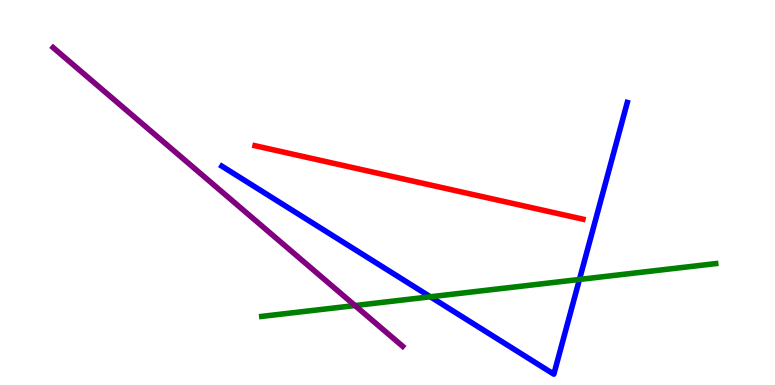[{'lines': ['blue', 'red'], 'intersections': []}, {'lines': ['green', 'red'], 'intersections': []}, {'lines': ['purple', 'red'], 'intersections': []}, {'lines': ['blue', 'green'], 'intersections': [{'x': 5.55, 'y': 2.29}, {'x': 7.48, 'y': 2.74}]}, {'lines': ['blue', 'purple'], 'intersections': []}, {'lines': ['green', 'purple'], 'intersections': [{'x': 4.58, 'y': 2.06}]}]